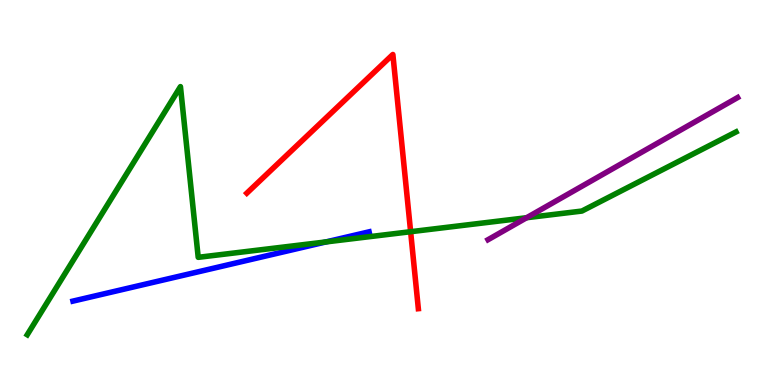[{'lines': ['blue', 'red'], 'intersections': []}, {'lines': ['green', 'red'], 'intersections': [{'x': 5.3, 'y': 3.98}]}, {'lines': ['purple', 'red'], 'intersections': []}, {'lines': ['blue', 'green'], 'intersections': [{'x': 4.21, 'y': 3.72}]}, {'lines': ['blue', 'purple'], 'intersections': []}, {'lines': ['green', 'purple'], 'intersections': [{'x': 6.8, 'y': 4.34}]}]